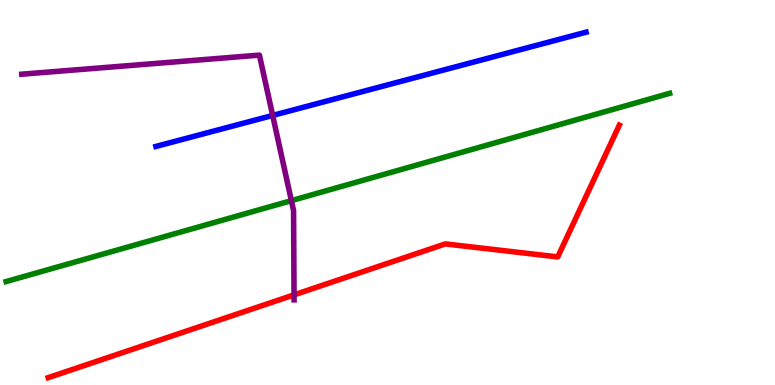[{'lines': ['blue', 'red'], 'intersections': []}, {'lines': ['green', 'red'], 'intersections': []}, {'lines': ['purple', 'red'], 'intersections': [{'x': 3.79, 'y': 2.34}]}, {'lines': ['blue', 'green'], 'intersections': []}, {'lines': ['blue', 'purple'], 'intersections': [{'x': 3.52, 'y': 7.0}]}, {'lines': ['green', 'purple'], 'intersections': [{'x': 3.76, 'y': 4.79}]}]